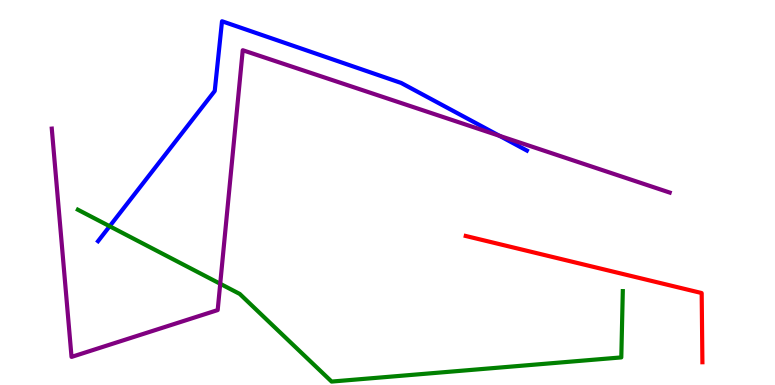[{'lines': ['blue', 'red'], 'intersections': []}, {'lines': ['green', 'red'], 'intersections': []}, {'lines': ['purple', 'red'], 'intersections': []}, {'lines': ['blue', 'green'], 'intersections': [{'x': 1.41, 'y': 4.12}]}, {'lines': ['blue', 'purple'], 'intersections': [{'x': 6.44, 'y': 6.47}]}, {'lines': ['green', 'purple'], 'intersections': [{'x': 2.84, 'y': 2.63}]}]